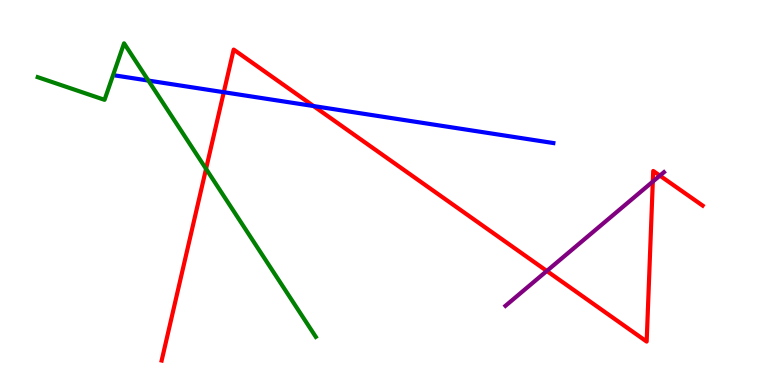[{'lines': ['blue', 'red'], 'intersections': [{'x': 2.89, 'y': 7.6}, {'x': 4.05, 'y': 7.25}]}, {'lines': ['green', 'red'], 'intersections': [{'x': 2.66, 'y': 5.61}]}, {'lines': ['purple', 'red'], 'intersections': [{'x': 7.06, 'y': 2.96}, {'x': 8.42, 'y': 5.28}, {'x': 8.51, 'y': 5.44}]}, {'lines': ['blue', 'green'], 'intersections': [{'x': 1.91, 'y': 7.91}]}, {'lines': ['blue', 'purple'], 'intersections': []}, {'lines': ['green', 'purple'], 'intersections': []}]